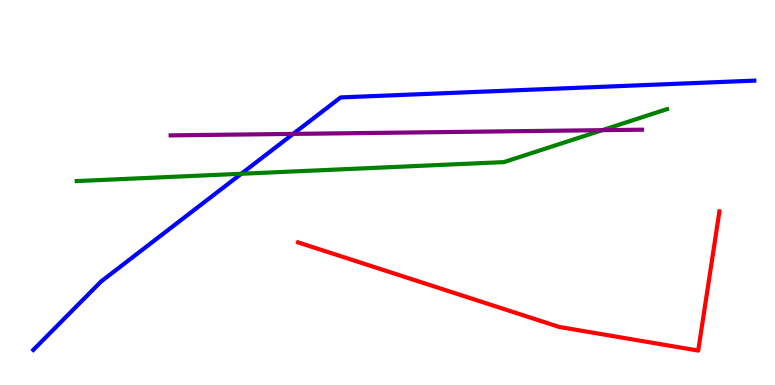[{'lines': ['blue', 'red'], 'intersections': []}, {'lines': ['green', 'red'], 'intersections': []}, {'lines': ['purple', 'red'], 'intersections': []}, {'lines': ['blue', 'green'], 'intersections': [{'x': 3.11, 'y': 5.49}]}, {'lines': ['blue', 'purple'], 'intersections': [{'x': 3.78, 'y': 6.52}]}, {'lines': ['green', 'purple'], 'intersections': [{'x': 7.77, 'y': 6.62}]}]